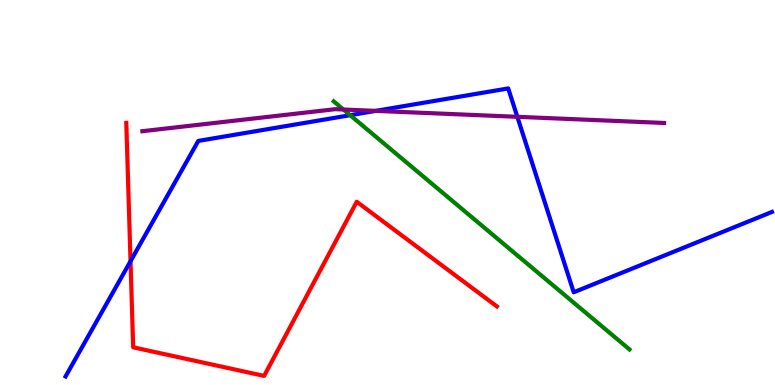[{'lines': ['blue', 'red'], 'intersections': [{'x': 1.68, 'y': 3.22}]}, {'lines': ['green', 'red'], 'intersections': []}, {'lines': ['purple', 'red'], 'intersections': []}, {'lines': ['blue', 'green'], 'intersections': [{'x': 4.52, 'y': 7.01}]}, {'lines': ['blue', 'purple'], 'intersections': [{'x': 4.85, 'y': 7.12}, {'x': 6.68, 'y': 6.97}]}, {'lines': ['green', 'purple'], 'intersections': [{'x': 4.43, 'y': 7.16}]}]